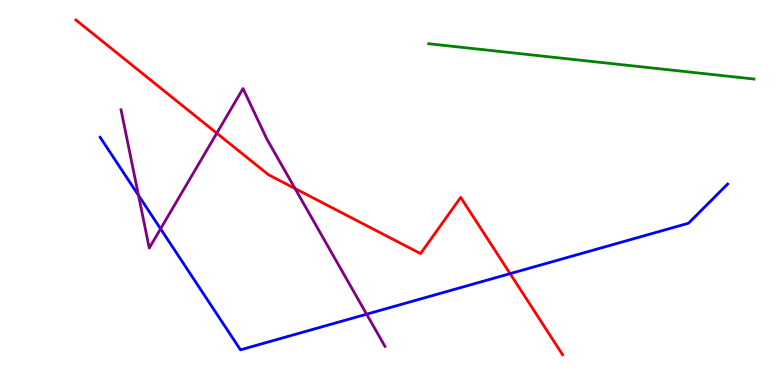[{'lines': ['blue', 'red'], 'intersections': [{'x': 6.58, 'y': 2.89}]}, {'lines': ['green', 'red'], 'intersections': []}, {'lines': ['purple', 'red'], 'intersections': [{'x': 2.8, 'y': 6.54}, {'x': 3.81, 'y': 5.1}]}, {'lines': ['blue', 'green'], 'intersections': []}, {'lines': ['blue', 'purple'], 'intersections': [{'x': 1.79, 'y': 4.93}, {'x': 2.07, 'y': 4.06}, {'x': 4.73, 'y': 1.84}]}, {'lines': ['green', 'purple'], 'intersections': []}]